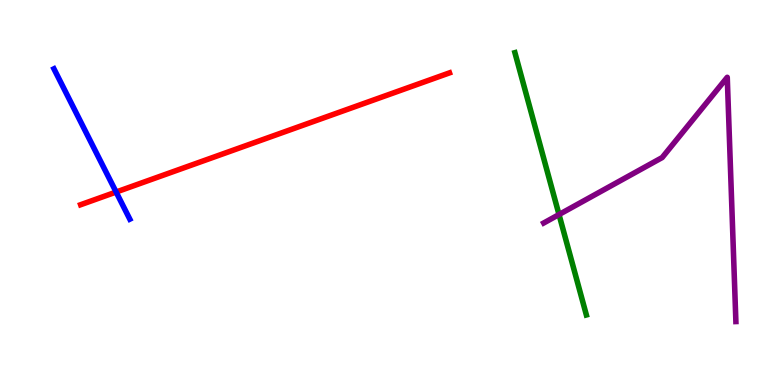[{'lines': ['blue', 'red'], 'intersections': [{'x': 1.5, 'y': 5.01}]}, {'lines': ['green', 'red'], 'intersections': []}, {'lines': ['purple', 'red'], 'intersections': []}, {'lines': ['blue', 'green'], 'intersections': []}, {'lines': ['blue', 'purple'], 'intersections': []}, {'lines': ['green', 'purple'], 'intersections': [{'x': 7.21, 'y': 4.43}]}]